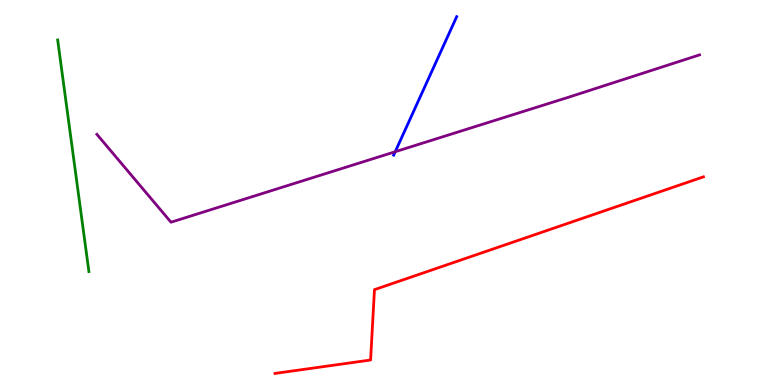[{'lines': ['blue', 'red'], 'intersections': []}, {'lines': ['green', 'red'], 'intersections': []}, {'lines': ['purple', 'red'], 'intersections': []}, {'lines': ['blue', 'green'], 'intersections': []}, {'lines': ['blue', 'purple'], 'intersections': [{'x': 5.1, 'y': 6.06}]}, {'lines': ['green', 'purple'], 'intersections': []}]